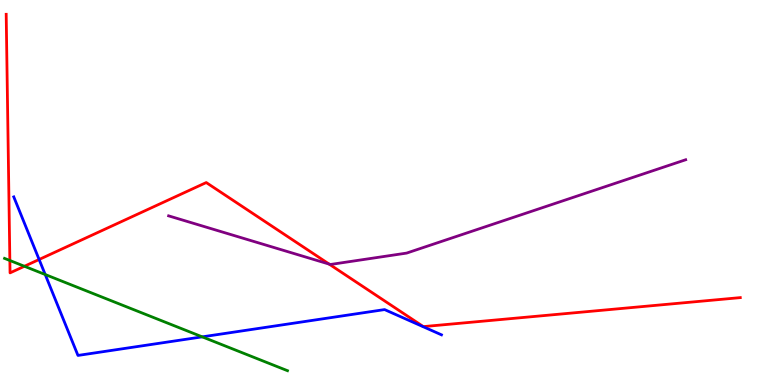[{'lines': ['blue', 'red'], 'intersections': [{'x': 0.505, 'y': 3.26}]}, {'lines': ['green', 'red'], 'intersections': [{'x': 0.127, 'y': 3.23}, {'x': 0.315, 'y': 3.08}]}, {'lines': ['purple', 'red'], 'intersections': [{'x': 4.25, 'y': 3.14}]}, {'lines': ['blue', 'green'], 'intersections': [{'x': 0.583, 'y': 2.87}, {'x': 2.61, 'y': 1.25}]}, {'lines': ['blue', 'purple'], 'intersections': []}, {'lines': ['green', 'purple'], 'intersections': []}]